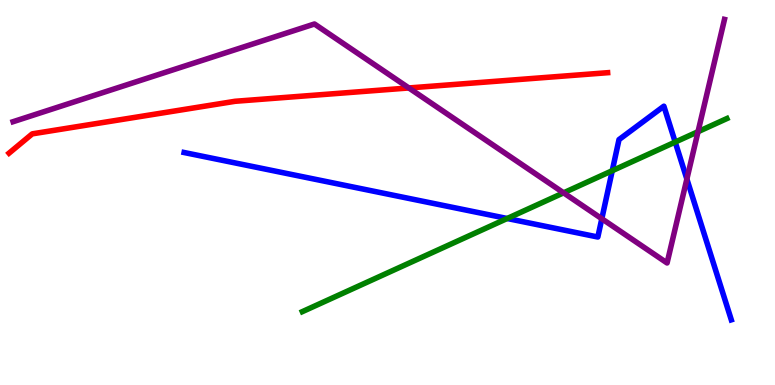[{'lines': ['blue', 'red'], 'intersections': []}, {'lines': ['green', 'red'], 'intersections': []}, {'lines': ['purple', 'red'], 'intersections': [{'x': 5.28, 'y': 7.72}]}, {'lines': ['blue', 'green'], 'intersections': [{'x': 6.54, 'y': 4.32}, {'x': 7.9, 'y': 5.57}, {'x': 8.71, 'y': 6.31}]}, {'lines': ['blue', 'purple'], 'intersections': [{'x': 7.77, 'y': 4.32}, {'x': 8.86, 'y': 5.35}]}, {'lines': ['green', 'purple'], 'intersections': [{'x': 7.27, 'y': 4.99}, {'x': 9.01, 'y': 6.58}]}]